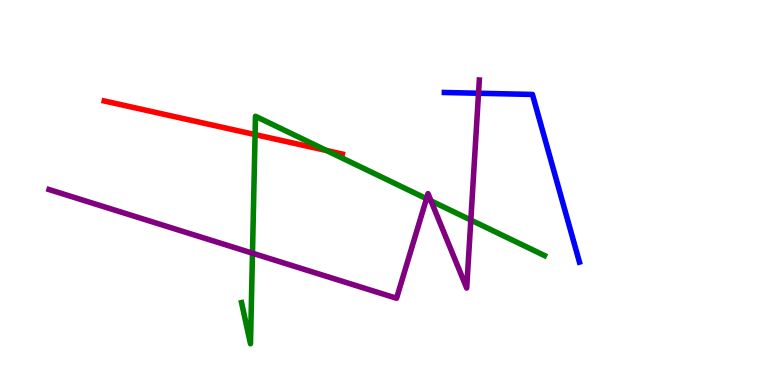[{'lines': ['blue', 'red'], 'intersections': []}, {'lines': ['green', 'red'], 'intersections': [{'x': 3.29, 'y': 6.5}, {'x': 4.21, 'y': 6.09}]}, {'lines': ['purple', 'red'], 'intersections': []}, {'lines': ['blue', 'green'], 'intersections': []}, {'lines': ['blue', 'purple'], 'intersections': [{'x': 6.17, 'y': 7.58}]}, {'lines': ['green', 'purple'], 'intersections': [{'x': 3.26, 'y': 3.42}, {'x': 5.5, 'y': 4.84}, {'x': 5.56, 'y': 4.78}, {'x': 6.08, 'y': 4.28}]}]